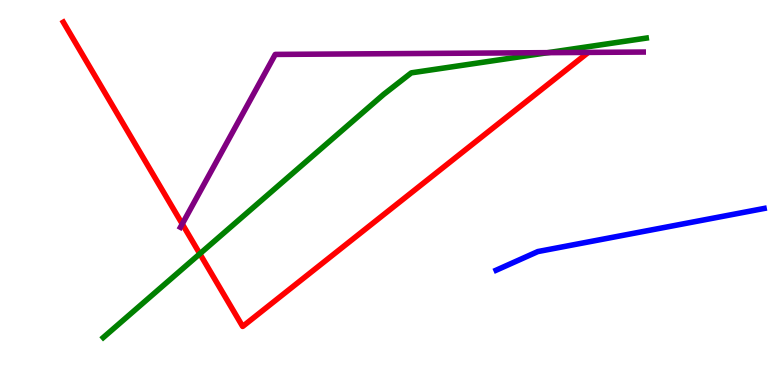[{'lines': ['blue', 'red'], 'intersections': []}, {'lines': ['green', 'red'], 'intersections': [{'x': 2.58, 'y': 3.41}]}, {'lines': ['purple', 'red'], 'intersections': [{'x': 2.35, 'y': 4.18}]}, {'lines': ['blue', 'green'], 'intersections': []}, {'lines': ['blue', 'purple'], 'intersections': []}, {'lines': ['green', 'purple'], 'intersections': [{'x': 7.07, 'y': 8.63}]}]